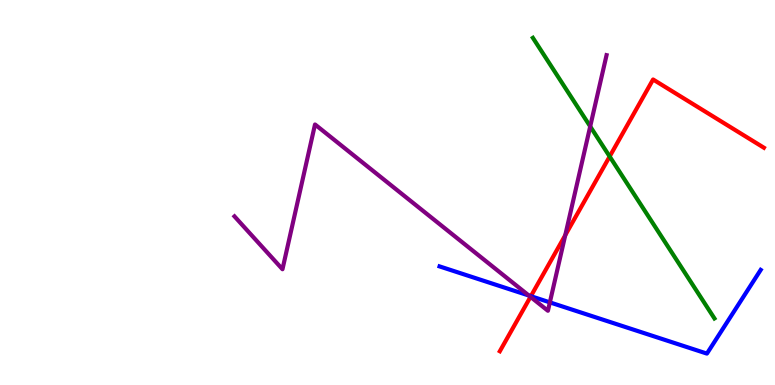[{'lines': ['blue', 'red'], 'intersections': [{'x': 6.85, 'y': 2.31}]}, {'lines': ['green', 'red'], 'intersections': [{'x': 7.87, 'y': 5.94}]}, {'lines': ['purple', 'red'], 'intersections': [{'x': 6.85, 'y': 2.29}, {'x': 7.29, 'y': 3.89}]}, {'lines': ['blue', 'green'], 'intersections': []}, {'lines': ['blue', 'purple'], 'intersections': [{'x': 6.82, 'y': 2.32}, {'x': 7.09, 'y': 2.15}]}, {'lines': ['green', 'purple'], 'intersections': [{'x': 7.62, 'y': 6.72}]}]